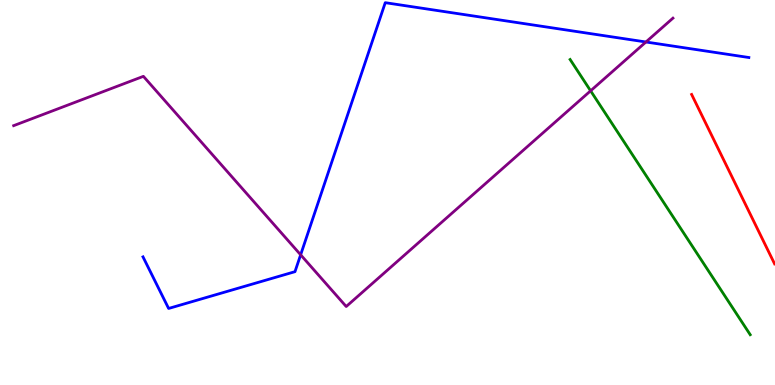[{'lines': ['blue', 'red'], 'intersections': []}, {'lines': ['green', 'red'], 'intersections': []}, {'lines': ['purple', 'red'], 'intersections': []}, {'lines': ['blue', 'green'], 'intersections': []}, {'lines': ['blue', 'purple'], 'intersections': [{'x': 3.88, 'y': 3.38}, {'x': 8.33, 'y': 8.91}]}, {'lines': ['green', 'purple'], 'intersections': [{'x': 7.62, 'y': 7.64}]}]